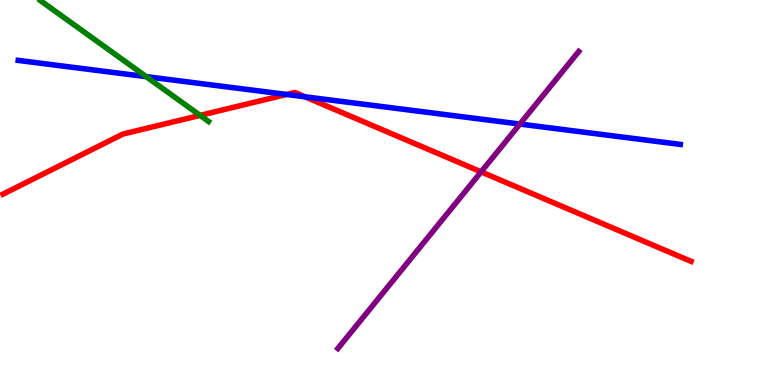[{'lines': ['blue', 'red'], 'intersections': [{'x': 3.7, 'y': 7.55}, {'x': 3.94, 'y': 7.49}]}, {'lines': ['green', 'red'], 'intersections': [{'x': 2.58, 'y': 7.0}]}, {'lines': ['purple', 'red'], 'intersections': [{'x': 6.21, 'y': 5.54}]}, {'lines': ['blue', 'green'], 'intersections': [{'x': 1.89, 'y': 8.01}]}, {'lines': ['blue', 'purple'], 'intersections': [{'x': 6.71, 'y': 6.78}]}, {'lines': ['green', 'purple'], 'intersections': []}]